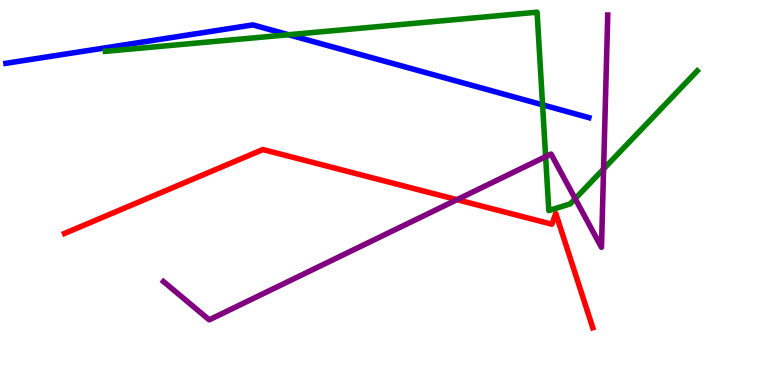[{'lines': ['blue', 'red'], 'intersections': []}, {'lines': ['green', 'red'], 'intersections': []}, {'lines': ['purple', 'red'], 'intersections': [{'x': 5.9, 'y': 4.81}]}, {'lines': ['blue', 'green'], 'intersections': [{'x': 3.72, 'y': 9.1}, {'x': 7.0, 'y': 7.28}]}, {'lines': ['blue', 'purple'], 'intersections': []}, {'lines': ['green', 'purple'], 'intersections': [{'x': 7.04, 'y': 5.93}, {'x': 7.42, 'y': 4.84}, {'x': 7.79, 'y': 5.61}]}]